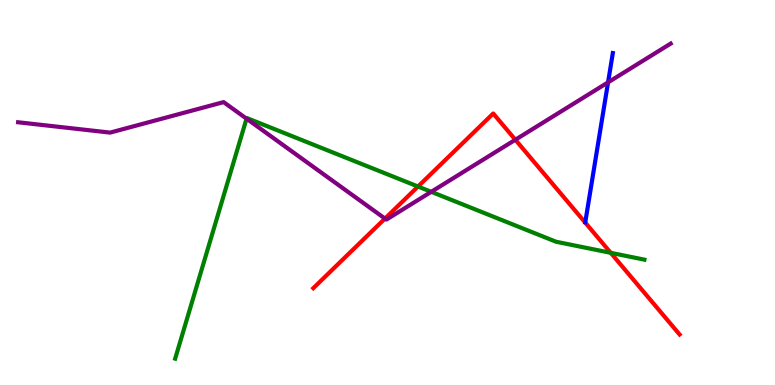[{'lines': ['blue', 'red'], 'intersections': []}, {'lines': ['green', 'red'], 'intersections': [{'x': 5.39, 'y': 5.16}, {'x': 7.88, 'y': 3.43}]}, {'lines': ['purple', 'red'], 'intersections': [{'x': 4.97, 'y': 4.32}, {'x': 6.65, 'y': 6.37}]}, {'lines': ['blue', 'green'], 'intersections': []}, {'lines': ['blue', 'purple'], 'intersections': [{'x': 7.85, 'y': 7.86}]}, {'lines': ['green', 'purple'], 'intersections': [{'x': 3.18, 'y': 6.92}, {'x': 5.56, 'y': 5.02}]}]